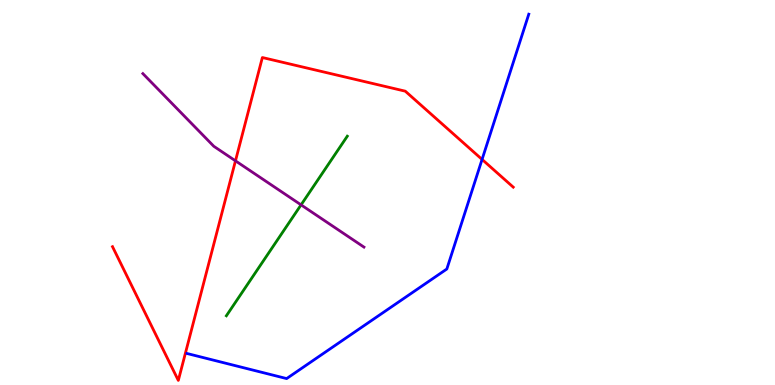[{'lines': ['blue', 'red'], 'intersections': [{'x': 6.22, 'y': 5.86}]}, {'lines': ['green', 'red'], 'intersections': []}, {'lines': ['purple', 'red'], 'intersections': [{'x': 3.04, 'y': 5.82}]}, {'lines': ['blue', 'green'], 'intersections': []}, {'lines': ['blue', 'purple'], 'intersections': []}, {'lines': ['green', 'purple'], 'intersections': [{'x': 3.88, 'y': 4.68}]}]